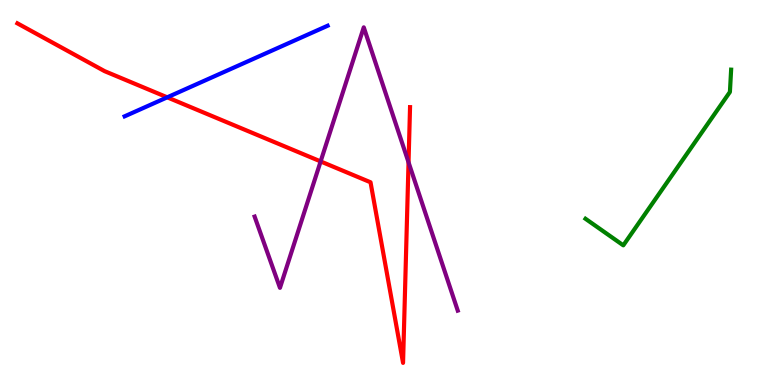[{'lines': ['blue', 'red'], 'intersections': [{'x': 2.16, 'y': 7.47}]}, {'lines': ['green', 'red'], 'intersections': []}, {'lines': ['purple', 'red'], 'intersections': [{'x': 4.14, 'y': 5.81}, {'x': 5.27, 'y': 5.78}]}, {'lines': ['blue', 'green'], 'intersections': []}, {'lines': ['blue', 'purple'], 'intersections': []}, {'lines': ['green', 'purple'], 'intersections': []}]